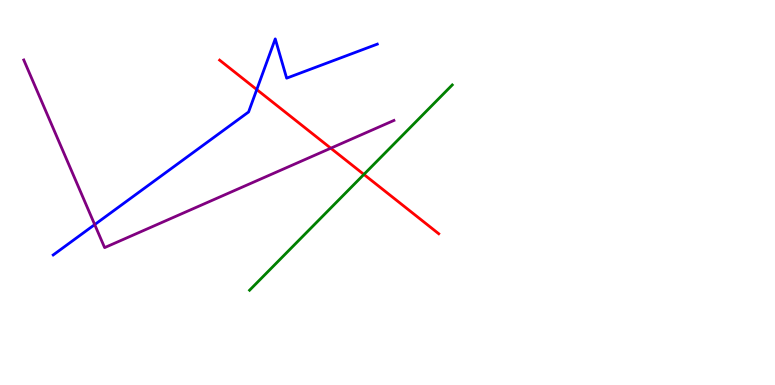[{'lines': ['blue', 'red'], 'intersections': [{'x': 3.31, 'y': 7.67}]}, {'lines': ['green', 'red'], 'intersections': [{'x': 4.7, 'y': 5.47}]}, {'lines': ['purple', 'red'], 'intersections': [{'x': 4.27, 'y': 6.15}]}, {'lines': ['blue', 'green'], 'intersections': []}, {'lines': ['blue', 'purple'], 'intersections': [{'x': 1.22, 'y': 4.17}]}, {'lines': ['green', 'purple'], 'intersections': []}]